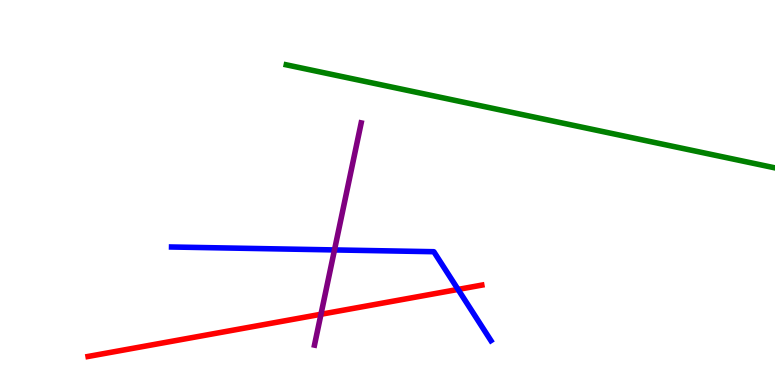[{'lines': ['blue', 'red'], 'intersections': [{'x': 5.91, 'y': 2.48}]}, {'lines': ['green', 'red'], 'intersections': []}, {'lines': ['purple', 'red'], 'intersections': [{'x': 4.14, 'y': 1.84}]}, {'lines': ['blue', 'green'], 'intersections': []}, {'lines': ['blue', 'purple'], 'intersections': [{'x': 4.32, 'y': 3.51}]}, {'lines': ['green', 'purple'], 'intersections': []}]